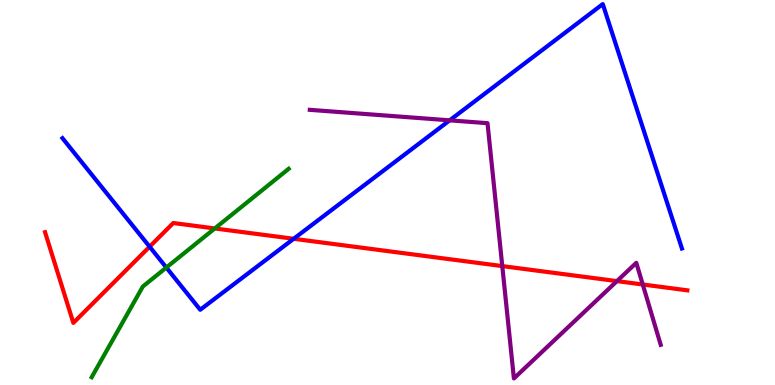[{'lines': ['blue', 'red'], 'intersections': [{'x': 1.93, 'y': 3.59}, {'x': 3.79, 'y': 3.8}]}, {'lines': ['green', 'red'], 'intersections': [{'x': 2.77, 'y': 4.07}]}, {'lines': ['purple', 'red'], 'intersections': [{'x': 6.48, 'y': 3.09}, {'x': 7.96, 'y': 2.7}, {'x': 8.29, 'y': 2.61}]}, {'lines': ['blue', 'green'], 'intersections': [{'x': 2.15, 'y': 3.05}]}, {'lines': ['blue', 'purple'], 'intersections': [{'x': 5.8, 'y': 6.87}]}, {'lines': ['green', 'purple'], 'intersections': []}]